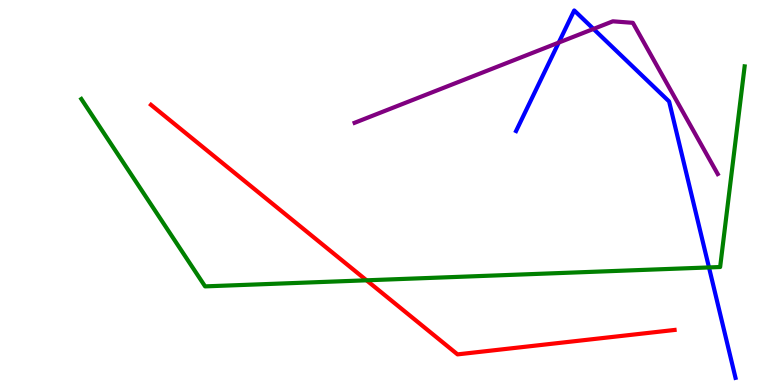[{'lines': ['blue', 'red'], 'intersections': []}, {'lines': ['green', 'red'], 'intersections': [{'x': 4.73, 'y': 2.72}]}, {'lines': ['purple', 'red'], 'intersections': []}, {'lines': ['blue', 'green'], 'intersections': [{'x': 9.15, 'y': 3.05}]}, {'lines': ['blue', 'purple'], 'intersections': [{'x': 7.21, 'y': 8.89}, {'x': 7.66, 'y': 9.25}]}, {'lines': ['green', 'purple'], 'intersections': []}]